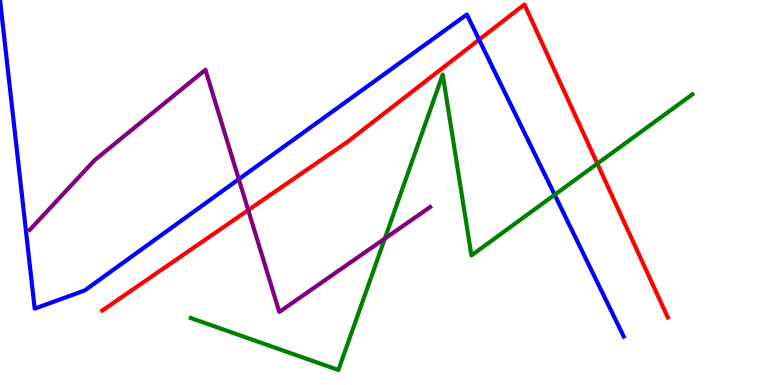[{'lines': ['blue', 'red'], 'intersections': [{'x': 6.18, 'y': 8.97}]}, {'lines': ['green', 'red'], 'intersections': [{'x': 7.71, 'y': 5.75}]}, {'lines': ['purple', 'red'], 'intersections': [{'x': 3.2, 'y': 4.54}]}, {'lines': ['blue', 'green'], 'intersections': [{'x': 7.16, 'y': 4.94}]}, {'lines': ['blue', 'purple'], 'intersections': [{'x': 3.08, 'y': 5.35}]}, {'lines': ['green', 'purple'], 'intersections': [{'x': 4.97, 'y': 3.8}]}]